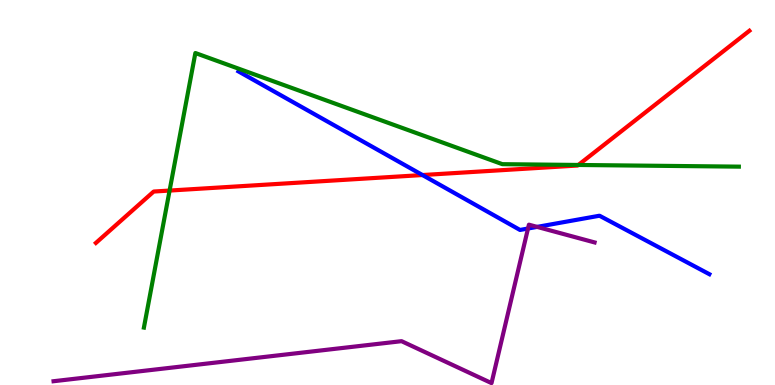[{'lines': ['blue', 'red'], 'intersections': [{'x': 5.45, 'y': 5.45}]}, {'lines': ['green', 'red'], 'intersections': [{'x': 2.19, 'y': 5.05}, {'x': 7.46, 'y': 5.72}]}, {'lines': ['purple', 'red'], 'intersections': []}, {'lines': ['blue', 'green'], 'intersections': []}, {'lines': ['blue', 'purple'], 'intersections': [{'x': 6.81, 'y': 4.06}, {'x': 6.93, 'y': 4.11}]}, {'lines': ['green', 'purple'], 'intersections': []}]